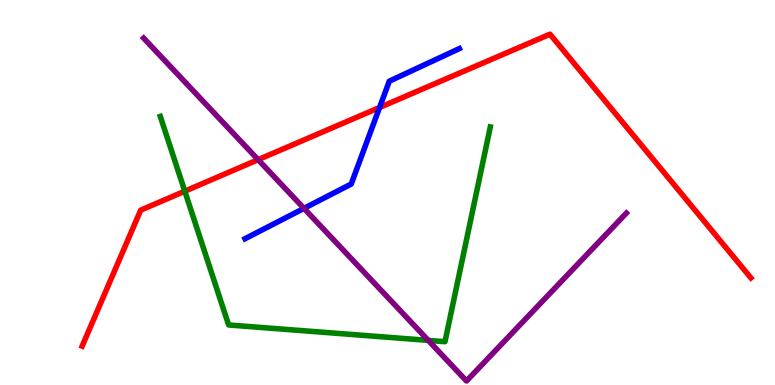[{'lines': ['blue', 'red'], 'intersections': [{'x': 4.9, 'y': 7.21}]}, {'lines': ['green', 'red'], 'intersections': [{'x': 2.38, 'y': 5.03}]}, {'lines': ['purple', 'red'], 'intersections': [{'x': 3.33, 'y': 5.85}]}, {'lines': ['blue', 'green'], 'intersections': []}, {'lines': ['blue', 'purple'], 'intersections': [{'x': 3.92, 'y': 4.59}]}, {'lines': ['green', 'purple'], 'intersections': [{'x': 5.53, 'y': 1.16}]}]